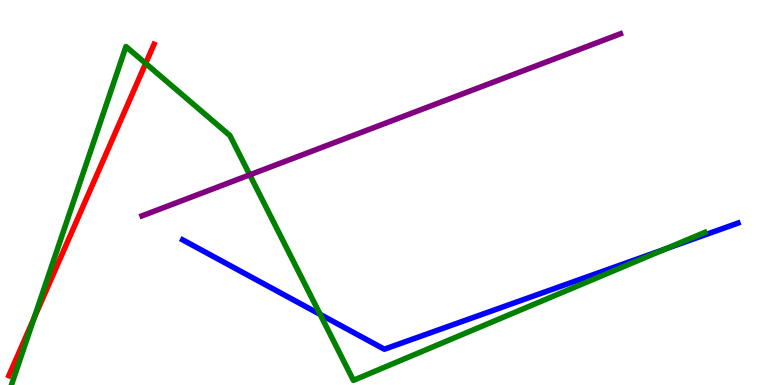[{'lines': ['blue', 'red'], 'intersections': []}, {'lines': ['green', 'red'], 'intersections': [{'x': 0.439, 'y': 1.73}, {'x': 1.88, 'y': 8.35}]}, {'lines': ['purple', 'red'], 'intersections': []}, {'lines': ['blue', 'green'], 'intersections': [{'x': 4.13, 'y': 1.83}, {'x': 8.59, 'y': 3.54}]}, {'lines': ['blue', 'purple'], 'intersections': []}, {'lines': ['green', 'purple'], 'intersections': [{'x': 3.22, 'y': 5.46}]}]